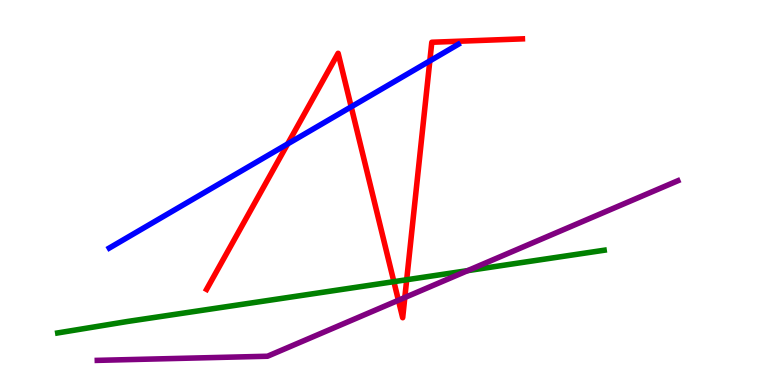[{'lines': ['blue', 'red'], 'intersections': [{'x': 3.71, 'y': 6.26}, {'x': 4.53, 'y': 7.23}, {'x': 5.55, 'y': 8.42}]}, {'lines': ['green', 'red'], 'intersections': [{'x': 5.08, 'y': 2.68}, {'x': 5.25, 'y': 2.73}]}, {'lines': ['purple', 'red'], 'intersections': [{'x': 5.14, 'y': 2.2}, {'x': 5.22, 'y': 2.27}]}, {'lines': ['blue', 'green'], 'intersections': []}, {'lines': ['blue', 'purple'], 'intersections': []}, {'lines': ['green', 'purple'], 'intersections': [{'x': 6.03, 'y': 2.97}]}]